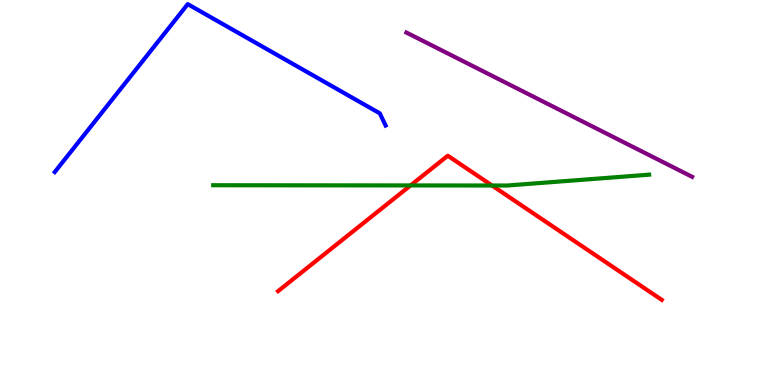[{'lines': ['blue', 'red'], 'intersections': []}, {'lines': ['green', 'red'], 'intersections': [{'x': 5.3, 'y': 5.18}, {'x': 6.35, 'y': 5.18}]}, {'lines': ['purple', 'red'], 'intersections': []}, {'lines': ['blue', 'green'], 'intersections': []}, {'lines': ['blue', 'purple'], 'intersections': []}, {'lines': ['green', 'purple'], 'intersections': []}]